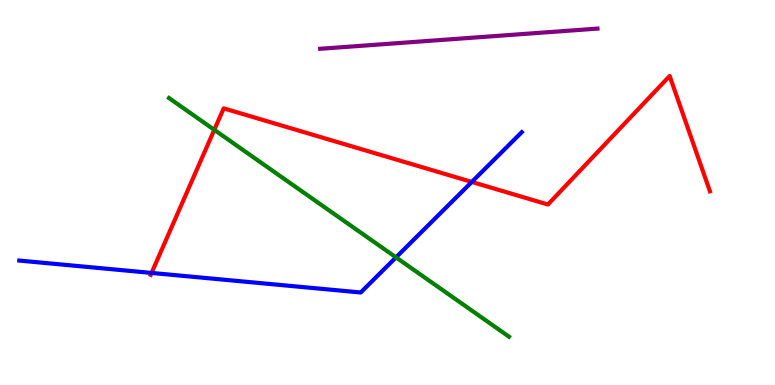[{'lines': ['blue', 'red'], 'intersections': [{'x': 1.96, 'y': 2.91}, {'x': 6.09, 'y': 5.27}]}, {'lines': ['green', 'red'], 'intersections': [{'x': 2.76, 'y': 6.63}]}, {'lines': ['purple', 'red'], 'intersections': []}, {'lines': ['blue', 'green'], 'intersections': [{'x': 5.11, 'y': 3.31}]}, {'lines': ['blue', 'purple'], 'intersections': []}, {'lines': ['green', 'purple'], 'intersections': []}]